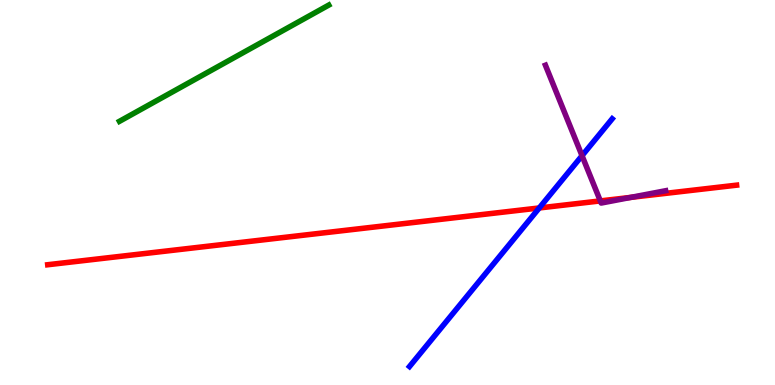[{'lines': ['blue', 'red'], 'intersections': [{'x': 6.96, 'y': 4.6}]}, {'lines': ['green', 'red'], 'intersections': []}, {'lines': ['purple', 'red'], 'intersections': [{'x': 7.75, 'y': 4.78}, {'x': 8.14, 'y': 4.87}]}, {'lines': ['blue', 'green'], 'intersections': []}, {'lines': ['blue', 'purple'], 'intersections': [{'x': 7.51, 'y': 5.96}]}, {'lines': ['green', 'purple'], 'intersections': []}]